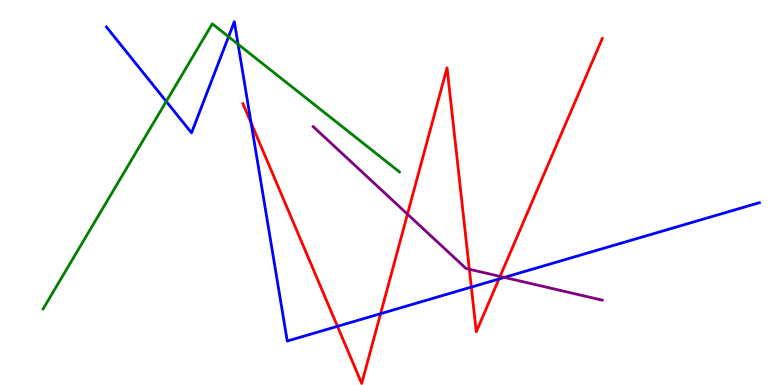[{'lines': ['blue', 'red'], 'intersections': [{'x': 3.24, 'y': 6.81}, {'x': 4.35, 'y': 1.52}, {'x': 4.91, 'y': 1.85}, {'x': 6.08, 'y': 2.54}, {'x': 6.44, 'y': 2.75}]}, {'lines': ['green', 'red'], 'intersections': []}, {'lines': ['purple', 'red'], 'intersections': [{'x': 5.26, 'y': 4.44}, {'x': 6.06, 'y': 3.01}, {'x': 6.45, 'y': 2.82}]}, {'lines': ['blue', 'green'], 'intersections': [{'x': 2.15, 'y': 7.37}, {'x': 2.95, 'y': 9.05}, {'x': 3.07, 'y': 8.85}]}, {'lines': ['blue', 'purple'], 'intersections': [{'x': 6.51, 'y': 2.79}]}, {'lines': ['green', 'purple'], 'intersections': []}]